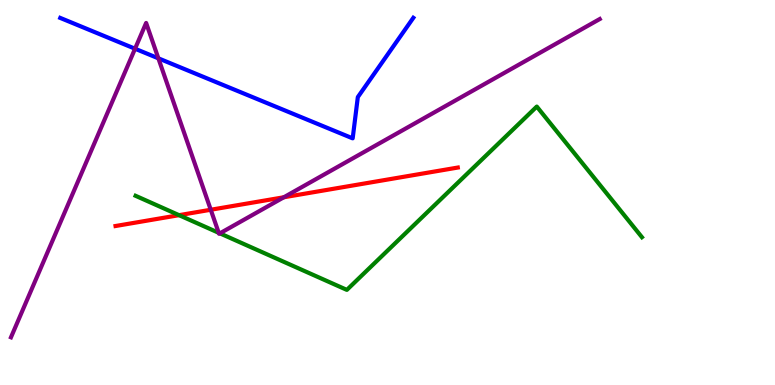[{'lines': ['blue', 'red'], 'intersections': []}, {'lines': ['green', 'red'], 'intersections': [{'x': 2.31, 'y': 4.41}]}, {'lines': ['purple', 'red'], 'intersections': [{'x': 2.72, 'y': 4.55}, {'x': 3.66, 'y': 4.88}]}, {'lines': ['blue', 'green'], 'intersections': []}, {'lines': ['blue', 'purple'], 'intersections': [{'x': 1.74, 'y': 8.73}, {'x': 2.04, 'y': 8.48}]}, {'lines': ['green', 'purple'], 'intersections': [{'x': 2.82, 'y': 3.95}, {'x': 2.84, 'y': 3.94}]}]